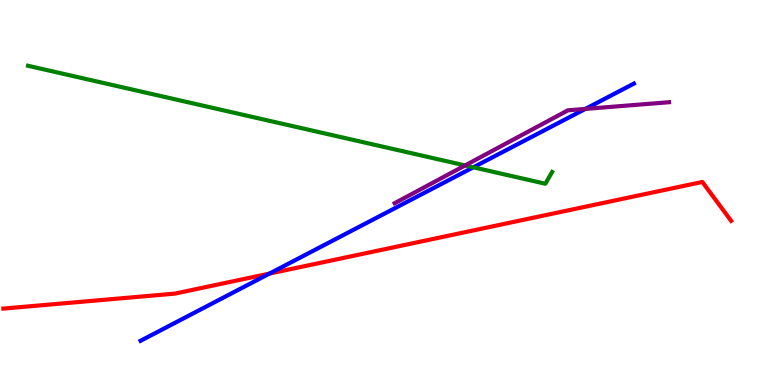[{'lines': ['blue', 'red'], 'intersections': [{'x': 3.48, 'y': 2.89}]}, {'lines': ['green', 'red'], 'intersections': []}, {'lines': ['purple', 'red'], 'intersections': []}, {'lines': ['blue', 'green'], 'intersections': [{'x': 6.11, 'y': 5.65}]}, {'lines': ['blue', 'purple'], 'intersections': [{'x': 7.55, 'y': 7.17}]}, {'lines': ['green', 'purple'], 'intersections': [{'x': 6.0, 'y': 5.7}]}]